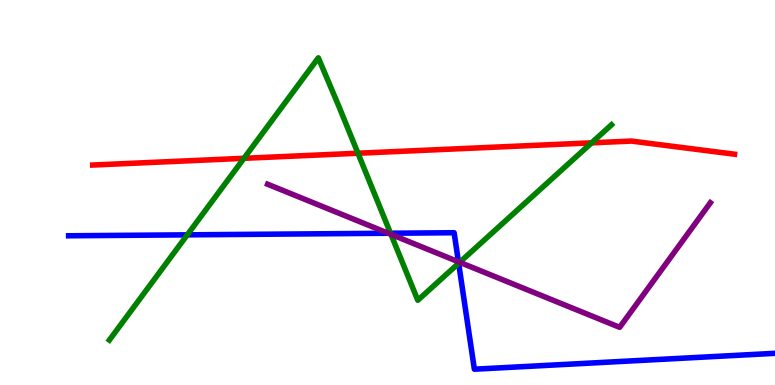[{'lines': ['blue', 'red'], 'intersections': []}, {'lines': ['green', 'red'], 'intersections': [{'x': 3.15, 'y': 5.89}, {'x': 4.62, 'y': 6.02}, {'x': 7.63, 'y': 6.29}]}, {'lines': ['purple', 'red'], 'intersections': []}, {'lines': ['blue', 'green'], 'intersections': [{'x': 2.42, 'y': 3.9}, {'x': 5.04, 'y': 3.94}, {'x': 5.92, 'y': 3.16}]}, {'lines': ['blue', 'purple'], 'intersections': [{'x': 5.01, 'y': 3.94}, {'x': 5.92, 'y': 3.2}]}, {'lines': ['green', 'purple'], 'intersections': [{'x': 5.04, 'y': 3.91}, {'x': 5.93, 'y': 3.19}]}]